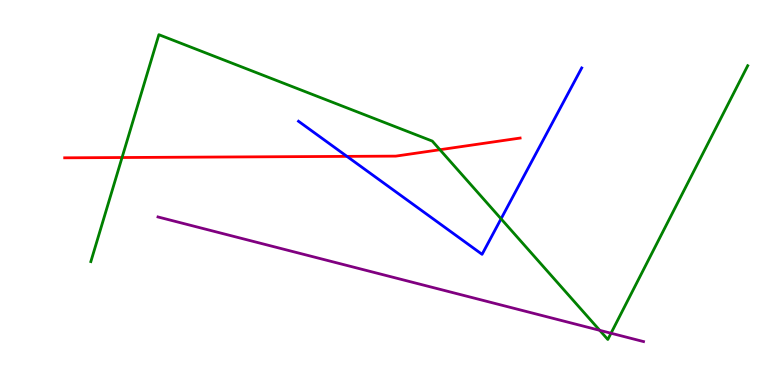[{'lines': ['blue', 'red'], 'intersections': [{'x': 4.48, 'y': 5.94}]}, {'lines': ['green', 'red'], 'intersections': [{'x': 1.57, 'y': 5.91}, {'x': 5.68, 'y': 6.11}]}, {'lines': ['purple', 'red'], 'intersections': []}, {'lines': ['blue', 'green'], 'intersections': [{'x': 6.47, 'y': 4.32}]}, {'lines': ['blue', 'purple'], 'intersections': []}, {'lines': ['green', 'purple'], 'intersections': [{'x': 7.74, 'y': 1.42}, {'x': 7.88, 'y': 1.34}]}]